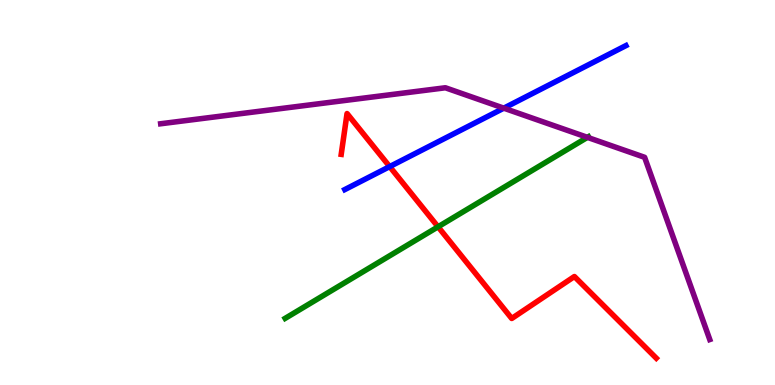[{'lines': ['blue', 'red'], 'intersections': [{'x': 5.03, 'y': 5.67}]}, {'lines': ['green', 'red'], 'intersections': [{'x': 5.65, 'y': 4.11}]}, {'lines': ['purple', 'red'], 'intersections': []}, {'lines': ['blue', 'green'], 'intersections': []}, {'lines': ['blue', 'purple'], 'intersections': [{'x': 6.5, 'y': 7.19}]}, {'lines': ['green', 'purple'], 'intersections': [{'x': 7.58, 'y': 6.43}]}]